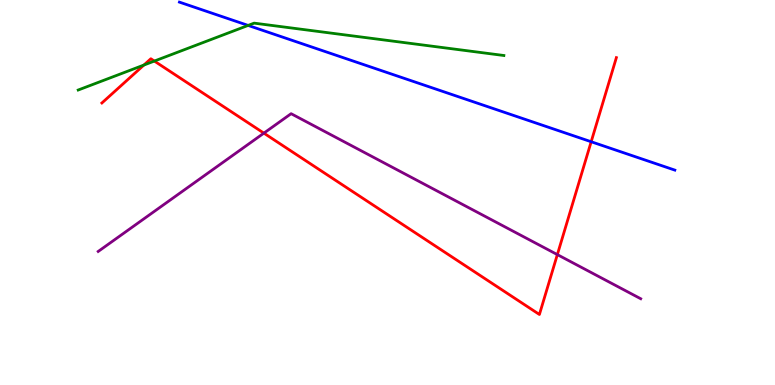[{'lines': ['blue', 'red'], 'intersections': [{'x': 7.63, 'y': 6.32}]}, {'lines': ['green', 'red'], 'intersections': [{'x': 1.86, 'y': 8.31}, {'x': 1.99, 'y': 8.41}]}, {'lines': ['purple', 'red'], 'intersections': [{'x': 3.4, 'y': 6.54}, {'x': 7.19, 'y': 3.39}]}, {'lines': ['blue', 'green'], 'intersections': [{'x': 3.2, 'y': 9.34}]}, {'lines': ['blue', 'purple'], 'intersections': []}, {'lines': ['green', 'purple'], 'intersections': []}]